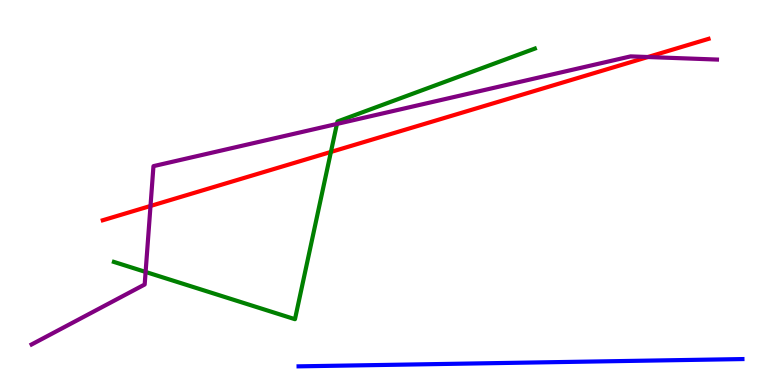[{'lines': ['blue', 'red'], 'intersections': []}, {'lines': ['green', 'red'], 'intersections': [{'x': 4.27, 'y': 6.05}]}, {'lines': ['purple', 'red'], 'intersections': [{'x': 1.94, 'y': 4.65}, {'x': 8.36, 'y': 8.52}]}, {'lines': ['blue', 'green'], 'intersections': []}, {'lines': ['blue', 'purple'], 'intersections': []}, {'lines': ['green', 'purple'], 'intersections': [{'x': 1.88, 'y': 2.94}, {'x': 4.35, 'y': 6.78}]}]